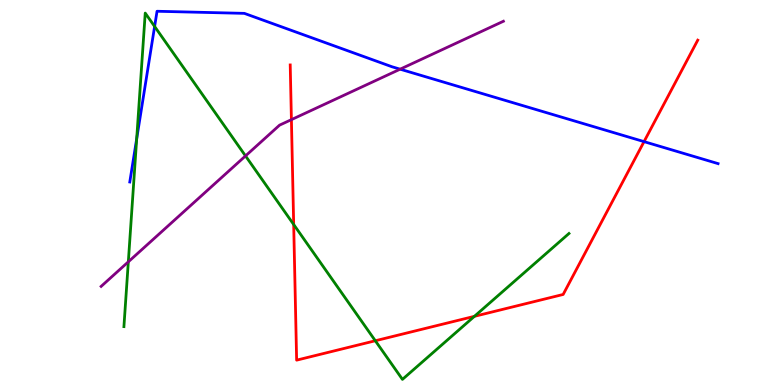[{'lines': ['blue', 'red'], 'intersections': [{'x': 8.31, 'y': 6.32}]}, {'lines': ['green', 'red'], 'intersections': [{'x': 3.79, 'y': 4.17}, {'x': 4.84, 'y': 1.15}, {'x': 6.12, 'y': 1.78}]}, {'lines': ['purple', 'red'], 'intersections': [{'x': 3.76, 'y': 6.89}]}, {'lines': ['blue', 'green'], 'intersections': [{'x': 1.76, 'y': 6.4}, {'x': 2.0, 'y': 9.31}]}, {'lines': ['blue', 'purple'], 'intersections': [{'x': 5.16, 'y': 8.2}]}, {'lines': ['green', 'purple'], 'intersections': [{'x': 1.66, 'y': 3.2}, {'x': 3.17, 'y': 5.95}]}]